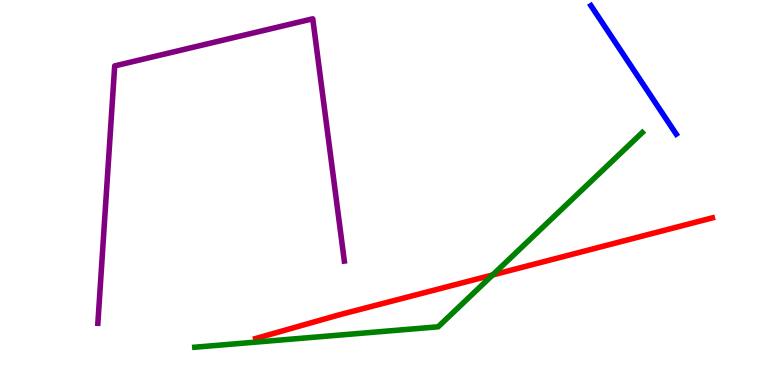[{'lines': ['blue', 'red'], 'intersections': []}, {'lines': ['green', 'red'], 'intersections': [{'x': 6.36, 'y': 2.86}]}, {'lines': ['purple', 'red'], 'intersections': []}, {'lines': ['blue', 'green'], 'intersections': []}, {'lines': ['blue', 'purple'], 'intersections': []}, {'lines': ['green', 'purple'], 'intersections': []}]